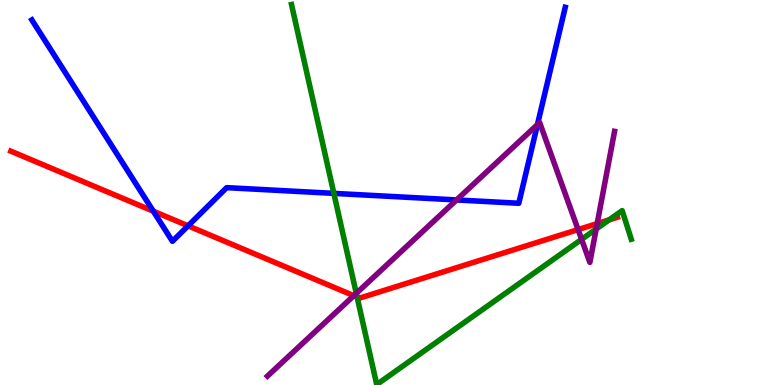[{'lines': ['blue', 'red'], 'intersections': [{'x': 1.98, 'y': 4.51}, {'x': 2.43, 'y': 4.13}]}, {'lines': ['green', 'red'], 'intersections': [{'x': 4.61, 'y': 2.28}, {'x': 7.86, 'y': 4.29}]}, {'lines': ['purple', 'red'], 'intersections': [{'x': 4.57, 'y': 2.32}, {'x': 7.46, 'y': 4.04}, {'x': 7.71, 'y': 4.19}]}, {'lines': ['blue', 'green'], 'intersections': [{'x': 4.31, 'y': 4.98}]}, {'lines': ['blue', 'purple'], 'intersections': [{'x': 5.89, 'y': 4.81}, {'x': 6.93, 'y': 6.76}]}, {'lines': ['green', 'purple'], 'intersections': [{'x': 4.6, 'y': 2.38}, {'x': 7.5, 'y': 3.78}, {'x': 7.69, 'y': 4.05}]}]